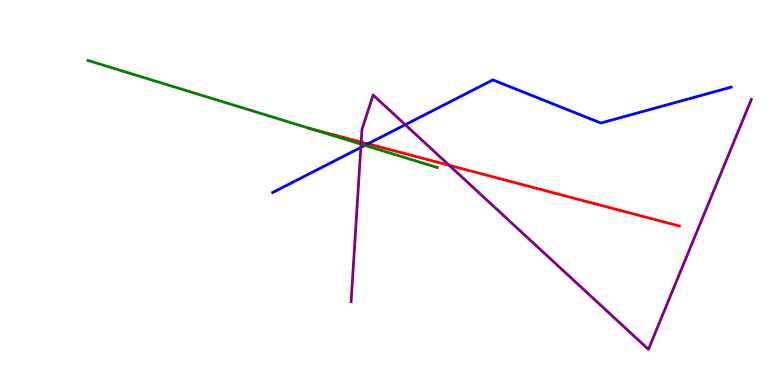[{'lines': ['blue', 'red'], 'intersections': [{'x': 4.75, 'y': 6.26}]}, {'lines': ['green', 'red'], 'intersections': [{'x': 4.02, 'y': 6.65}]}, {'lines': ['purple', 'red'], 'intersections': [{'x': 4.66, 'y': 6.31}, {'x': 5.8, 'y': 5.71}]}, {'lines': ['blue', 'green'], 'intersections': [{'x': 4.71, 'y': 6.22}]}, {'lines': ['blue', 'purple'], 'intersections': [{'x': 4.66, 'y': 6.17}, {'x': 5.23, 'y': 6.76}]}, {'lines': ['green', 'purple'], 'intersections': [{'x': 4.66, 'y': 6.26}]}]